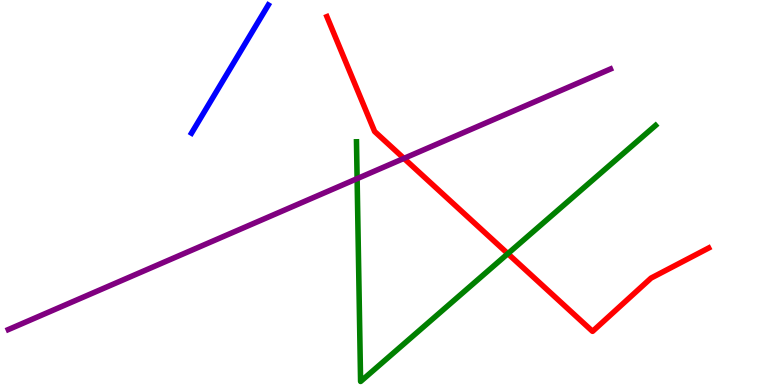[{'lines': ['blue', 'red'], 'intersections': []}, {'lines': ['green', 'red'], 'intersections': [{'x': 6.55, 'y': 3.41}]}, {'lines': ['purple', 'red'], 'intersections': [{'x': 5.21, 'y': 5.89}]}, {'lines': ['blue', 'green'], 'intersections': []}, {'lines': ['blue', 'purple'], 'intersections': []}, {'lines': ['green', 'purple'], 'intersections': [{'x': 4.61, 'y': 5.36}]}]